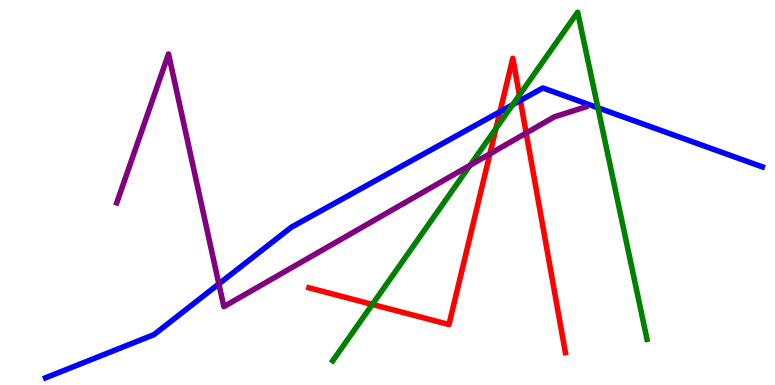[{'lines': ['blue', 'red'], 'intersections': [{'x': 6.45, 'y': 7.1}, {'x': 6.71, 'y': 7.39}]}, {'lines': ['green', 'red'], 'intersections': [{'x': 4.8, 'y': 2.09}, {'x': 6.4, 'y': 6.66}, {'x': 6.7, 'y': 7.53}]}, {'lines': ['purple', 'red'], 'intersections': [{'x': 6.32, 'y': 6.0}, {'x': 6.79, 'y': 6.54}]}, {'lines': ['blue', 'green'], 'intersections': [{'x': 6.61, 'y': 7.28}, {'x': 7.72, 'y': 7.2}]}, {'lines': ['blue', 'purple'], 'intersections': [{'x': 2.82, 'y': 2.63}]}, {'lines': ['green', 'purple'], 'intersections': [{'x': 6.07, 'y': 5.71}]}]